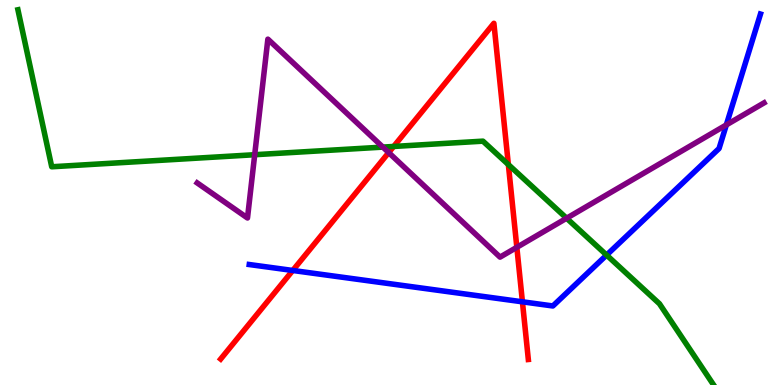[{'lines': ['blue', 'red'], 'intersections': [{'x': 3.78, 'y': 2.97}, {'x': 6.74, 'y': 2.16}]}, {'lines': ['green', 'red'], 'intersections': [{'x': 5.08, 'y': 6.2}, {'x': 6.56, 'y': 5.73}]}, {'lines': ['purple', 'red'], 'intersections': [{'x': 5.02, 'y': 6.04}, {'x': 6.67, 'y': 3.58}]}, {'lines': ['blue', 'green'], 'intersections': [{'x': 7.83, 'y': 3.38}]}, {'lines': ['blue', 'purple'], 'intersections': [{'x': 9.37, 'y': 6.76}]}, {'lines': ['green', 'purple'], 'intersections': [{'x': 3.29, 'y': 5.98}, {'x': 4.94, 'y': 6.18}, {'x': 7.31, 'y': 4.33}]}]